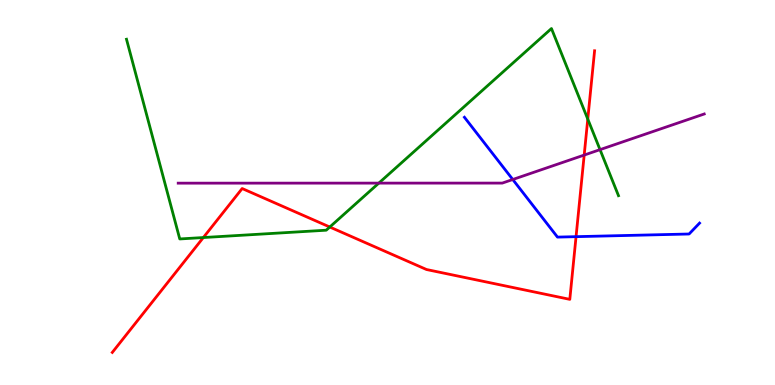[{'lines': ['blue', 'red'], 'intersections': [{'x': 7.43, 'y': 3.85}]}, {'lines': ['green', 'red'], 'intersections': [{'x': 2.62, 'y': 3.83}, {'x': 4.26, 'y': 4.1}, {'x': 7.58, 'y': 6.91}]}, {'lines': ['purple', 'red'], 'intersections': [{'x': 7.54, 'y': 5.97}]}, {'lines': ['blue', 'green'], 'intersections': []}, {'lines': ['blue', 'purple'], 'intersections': [{'x': 6.62, 'y': 5.34}]}, {'lines': ['green', 'purple'], 'intersections': [{'x': 4.89, 'y': 5.24}, {'x': 7.74, 'y': 6.11}]}]